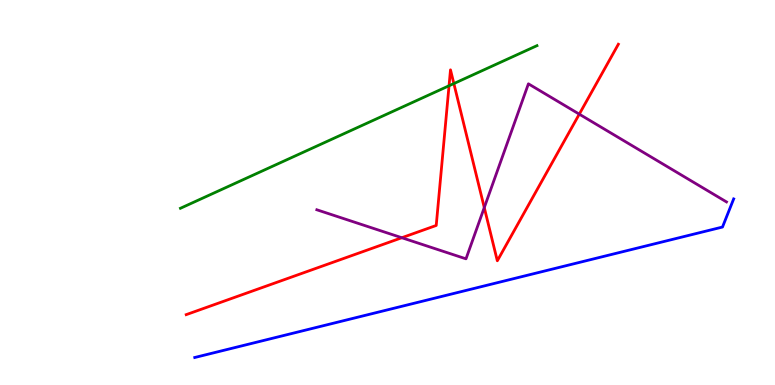[{'lines': ['blue', 'red'], 'intersections': []}, {'lines': ['green', 'red'], 'intersections': [{'x': 5.79, 'y': 7.77}, {'x': 5.86, 'y': 7.83}]}, {'lines': ['purple', 'red'], 'intersections': [{'x': 5.18, 'y': 3.83}, {'x': 6.25, 'y': 4.61}, {'x': 7.47, 'y': 7.03}]}, {'lines': ['blue', 'green'], 'intersections': []}, {'lines': ['blue', 'purple'], 'intersections': []}, {'lines': ['green', 'purple'], 'intersections': []}]